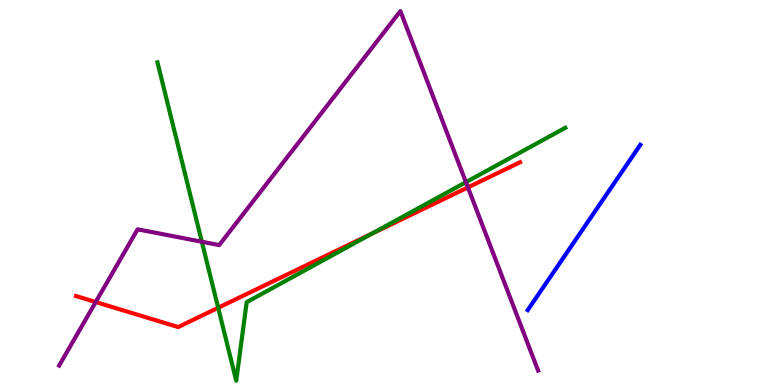[{'lines': ['blue', 'red'], 'intersections': []}, {'lines': ['green', 'red'], 'intersections': [{'x': 2.82, 'y': 2.01}, {'x': 4.79, 'y': 3.93}]}, {'lines': ['purple', 'red'], 'intersections': [{'x': 1.24, 'y': 2.15}, {'x': 6.04, 'y': 5.13}]}, {'lines': ['blue', 'green'], 'intersections': []}, {'lines': ['blue', 'purple'], 'intersections': []}, {'lines': ['green', 'purple'], 'intersections': [{'x': 2.6, 'y': 3.72}, {'x': 6.01, 'y': 5.27}]}]